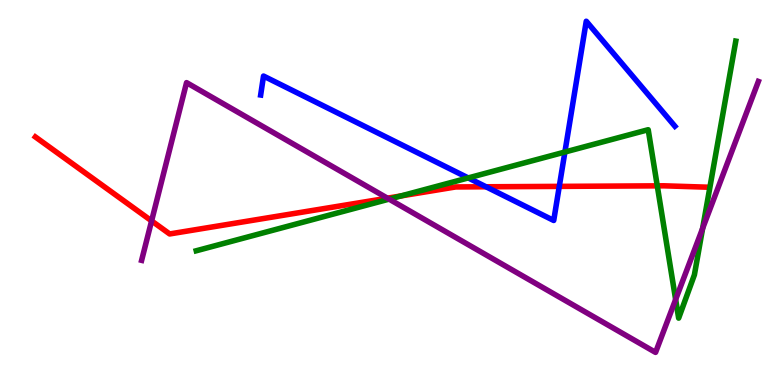[{'lines': ['blue', 'red'], 'intersections': [{'x': 6.27, 'y': 5.15}, {'x': 7.22, 'y': 5.16}]}, {'lines': ['green', 'red'], 'intersections': [{'x': 5.17, 'y': 4.91}, {'x': 8.48, 'y': 5.17}]}, {'lines': ['purple', 'red'], 'intersections': [{'x': 1.96, 'y': 4.26}, {'x': 5.0, 'y': 4.85}]}, {'lines': ['blue', 'green'], 'intersections': [{'x': 6.04, 'y': 5.38}, {'x': 7.29, 'y': 6.05}]}, {'lines': ['blue', 'purple'], 'intersections': []}, {'lines': ['green', 'purple'], 'intersections': [{'x': 5.02, 'y': 4.83}, {'x': 8.72, 'y': 2.22}, {'x': 9.07, 'y': 4.07}]}]